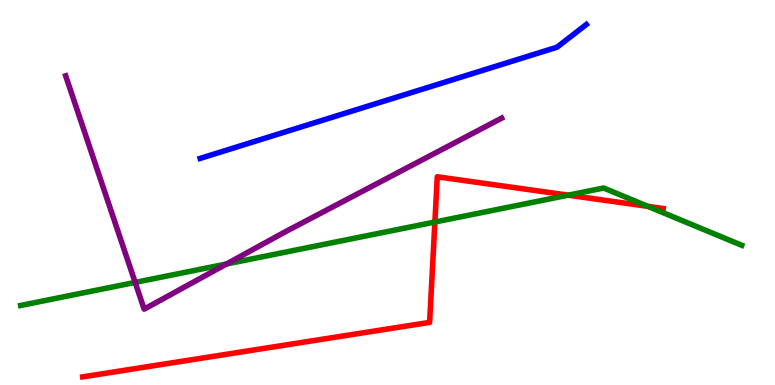[{'lines': ['blue', 'red'], 'intersections': []}, {'lines': ['green', 'red'], 'intersections': [{'x': 5.61, 'y': 4.23}, {'x': 7.33, 'y': 4.93}, {'x': 8.36, 'y': 4.64}]}, {'lines': ['purple', 'red'], 'intersections': []}, {'lines': ['blue', 'green'], 'intersections': []}, {'lines': ['blue', 'purple'], 'intersections': []}, {'lines': ['green', 'purple'], 'intersections': [{'x': 1.74, 'y': 2.66}, {'x': 2.92, 'y': 3.14}]}]